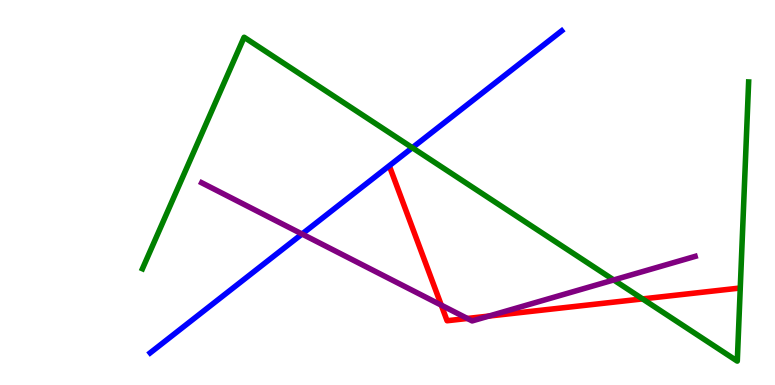[{'lines': ['blue', 'red'], 'intersections': []}, {'lines': ['green', 'red'], 'intersections': [{'x': 8.29, 'y': 2.24}]}, {'lines': ['purple', 'red'], 'intersections': [{'x': 5.69, 'y': 2.07}, {'x': 6.03, 'y': 1.73}, {'x': 6.31, 'y': 1.79}]}, {'lines': ['blue', 'green'], 'intersections': [{'x': 5.32, 'y': 6.16}]}, {'lines': ['blue', 'purple'], 'intersections': [{'x': 3.9, 'y': 3.92}]}, {'lines': ['green', 'purple'], 'intersections': [{'x': 7.92, 'y': 2.73}]}]